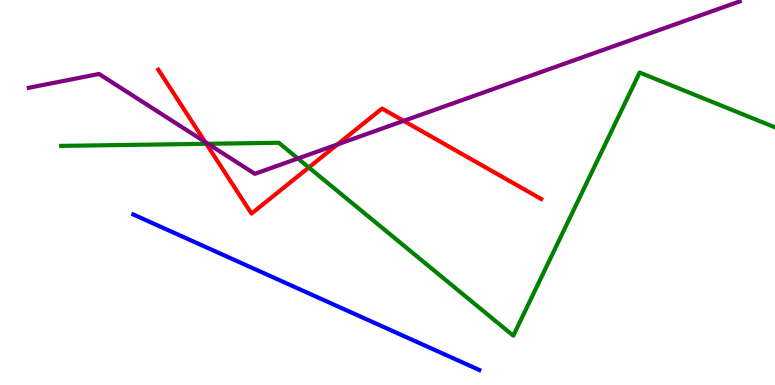[{'lines': ['blue', 'red'], 'intersections': []}, {'lines': ['green', 'red'], 'intersections': [{'x': 2.66, 'y': 6.26}, {'x': 3.98, 'y': 5.65}]}, {'lines': ['purple', 'red'], 'intersections': [{'x': 2.65, 'y': 6.31}, {'x': 4.35, 'y': 6.25}, {'x': 5.21, 'y': 6.86}]}, {'lines': ['blue', 'green'], 'intersections': []}, {'lines': ['blue', 'purple'], 'intersections': []}, {'lines': ['green', 'purple'], 'intersections': [{'x': 2.68, 'y': 6.27}, {'x': 3.84, 'y': 5.88}]}]